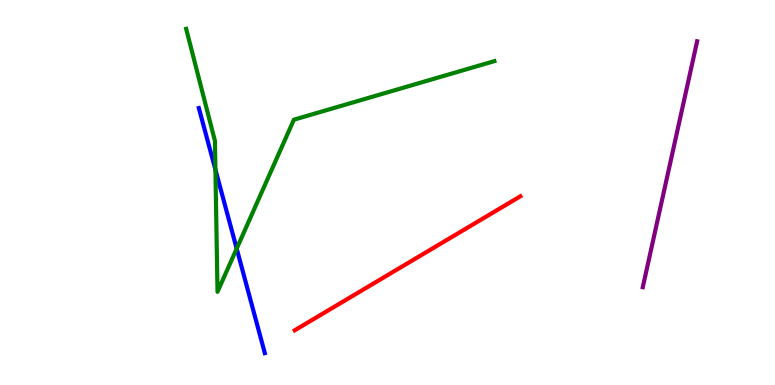[{'lines': ['blue', 'red'], 'intersections': []}, {'lines': ['green', 'red'], 'intersections': []}, {'lines': ['purple', 'red'], 'intersections': []}, {'lines': ['blue', 'green'], 'intersections': [{'x': 2.78, 'y': 5.59}, {'x': 3.05, 'y': 3.54}]}, {'lines': ['blue', 'purple'], 'intersections': []}, {'lines': ['green', 'purple'], 'intersections': []}]